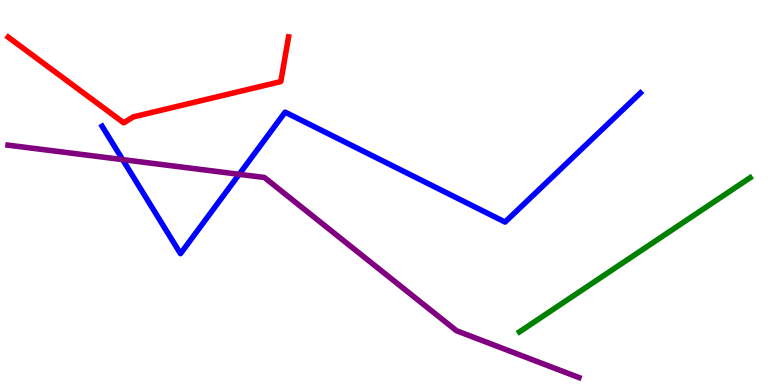[{'lines': ['blue', 'red'], 'intersections': []}, {'lines': ['green', 'red'], 'intersections': []}, {'lines': ['purple', 'red'], 'intersections': []}, {'lines': ['blue', 'green'], 'intersections': []}, {'lines': ['blue', 'purple'], 'intersections': [{'x': 1.58, 'y': 5.85}, {'x': 3.09, 'y': 5.47}]}, {'lines': ['green', 'purple'], 'intersections': []}]